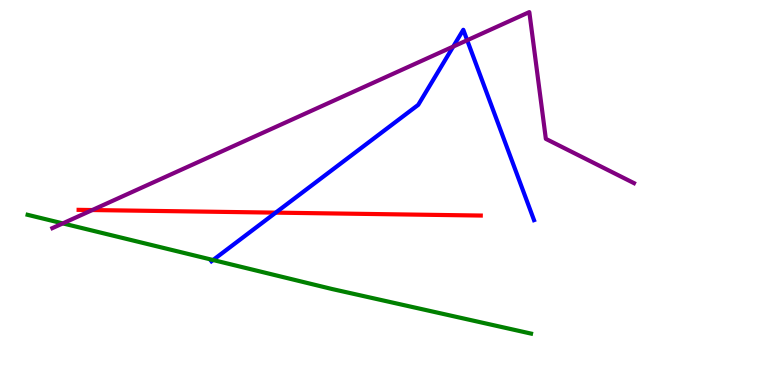[{'lines': ['blue', 'red'], 'intersections': [{'x': 3.56, 'y': 4.48}]}, {'lines': ['green', 'red'], 'intersections': []}, {'lines': ['purple', 'red'], 'intersections': [{'x': 1.19, 'y': 4.54}]}, {'lines': ['blue', 'green'], 'intersections': [{'x': 2.75, 'y': 3.25}]}, {'lines': ['blue', 'purple'], 'intersections': [{'x': 5.85, 'y': 8.79}, {'x': 6.03, 'y': 8.95}]}, {'lines': ['green', 'purple'], 'intersections': [{'x': 0.81, 'y': 4.2}]}]